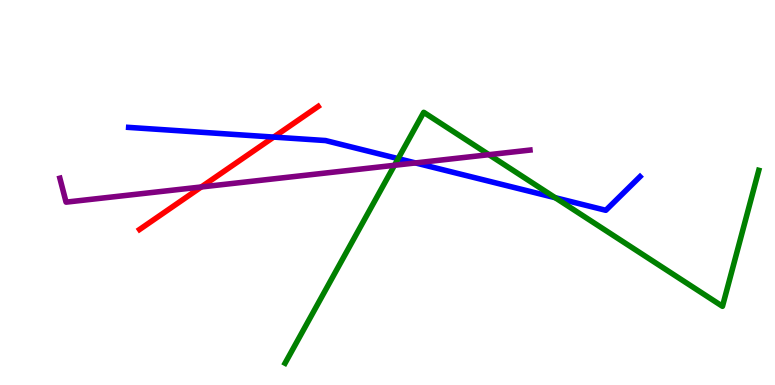[{'lines': ['blue', 'red'], 'intersections': [{'x': 3.53, 'y': 6.44}]}, {'lines': ['green', 'red'], 'intersections': []}, {'lines': ['purple', 'red'], 'intersections': [{'x': 2.6, 'y': 5.14}]}, {'lines': ['blue', 'green'], 'intersections': [{'x': 5.14, 'y': 5.88}, {'x': 7.16, 'y': 4.86}]}, {'lines': ['blue', 'purple'], 'intersections': [{'x': 5.36, 'y': 5.77}]}, {'lines': ['green', 'purple'], 'intersections': [{'x': 5.09, 'y': 5.71}, {'x': 6.31, 'y': 5.98}]}]